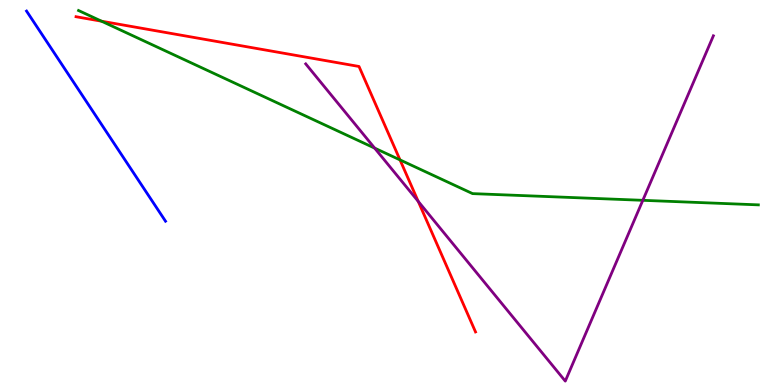[{'lines': ['blue', 'red'], 'intersections': []}, {'lines': ['green', 'red'], 'intersections': [{'x': 1.31, 'y': 9.45}, {'x': 5.16, 'y': 5.85}]}, {'lines': ['purple', 'red'], 'intersections': [{'x': 5.4, 'y': 4.77}]}, {'lines': ['blue', 'green'], 'intersections': []}, {'lines': ['blue', 'purple'], 'intersections': []}, {'lines': ['green', 'purple'], 'intersections': [{'x': 4.83, 'y': 6.15}, {'x': 8.29, 'y': 4.8}]}]